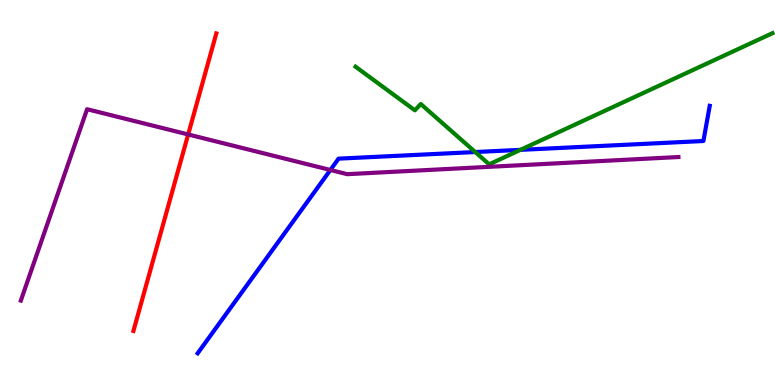[{'lines': ['blue', 'red'], 'intersections': []}, {'lines': ['green', 'red'], 'intersections': []}, {'lines': ['purple', 'red'], 'intersections': [{'x': 2.43, 'y': 6.51}]}, {'lines': ['blue', 'green'], 'intersections': [{'x': 6.13, 'y': 6.05}, {'x': 6.72, 'y': 6.11}]}, {'lines': ['blue', 'purple'], 'intersections': [{'x': 4.26, 'y': 5.58}]}, {'lines': ['green', 'purple'], 'intersections': []}]